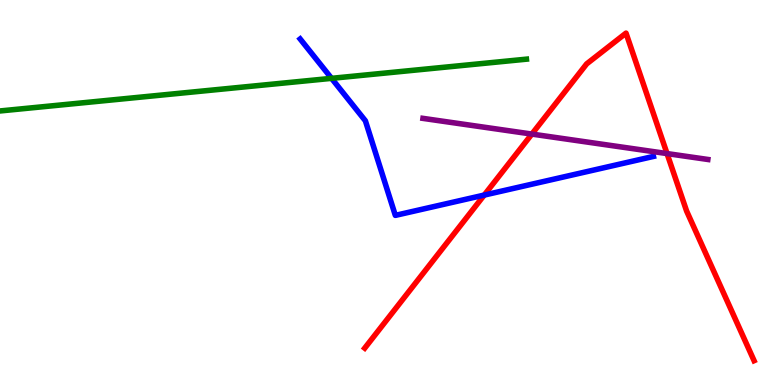[{'lines': ['blue', 'red'], 'intersections': [{'x': 6.25, 'y': 4.93}]}, {'lines': ['green', 'red'], 'intersections': []}, {'lines': ['purple', 'red'], 'intersections': [{'x': 6.86, 'y': 6.52}, {'x': 8.61, 'y': 6.01}]}, {'lines': ['blue', 'green'], 'intersections': [{'x': 4.28, 'y': 7.97}]}, {'lines': ['blue', 'purple'], 'intersections': []}, {'lines': ['green', 'purple'], 'intersections': []}]